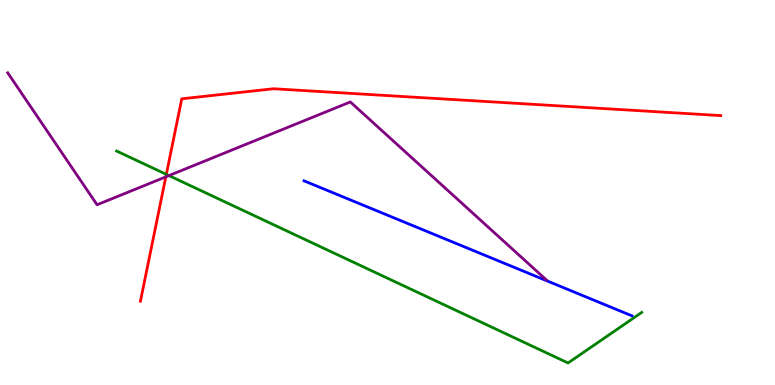[{'lines': ['blue', 'red'], 'intersections': []}, {'lines': ['green', 'red'], 'intersections': [{'x': 2.15, 'y': 5.47}]}, {'lines': ['purple', 'red'], 'intersections': [{'x': 2.14, 'y': 5.41}]}, {'lines': ['blue', 'green'], 'intersections': []}, {'lines': ['blue', 'purple'], 'intersections': []}, {'lines': ['green', 'purple'], 'intersections': [{'x': 2.18, 'y': 5.44}]}]